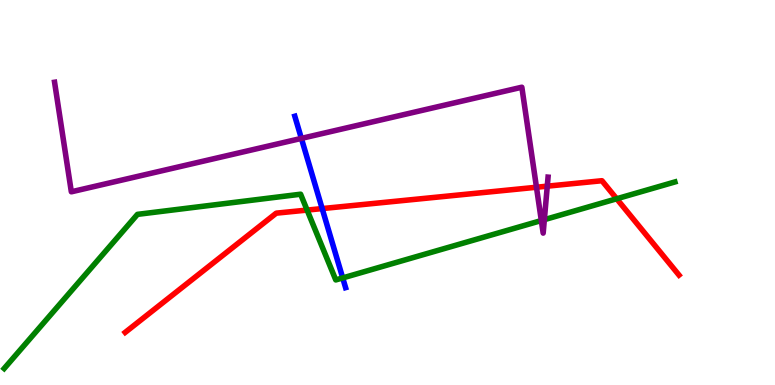[{'lines': ['blue', 'red'], 'intersections': [{'x': 4.16, 'y': 4.58}]}, {'lines': ['green', 'red'], 'intersections': [{'x': 3.96, 'y': 4.54}, {'x': 7.96, 'y': 4.84}]}, {'lines': ['purple', 'red'], 'intersections': [{'x': 6.92, 'y': 5.14}, {'x': 7.06, 'y': 5.16}]}, {'lines': ['blue', 'green'], 'intersections': [{'x': 4.42, 'y': 2.78}]}, {'lines': ['blue', 'purple'], 'intersections': [{'x': 3.89, 'y': 6.41}]}, {'lines': ['green', 'purple'], 'intersections': [{'x': 6.98, 'y': 4.27}, {'x': 7.02, 'y': 4.29}]}]